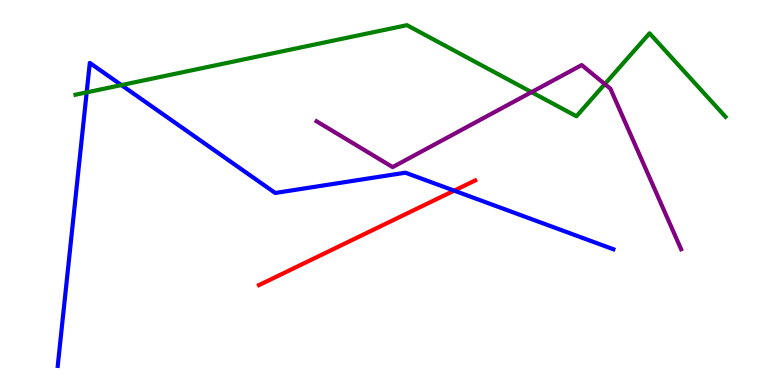[{'lines': ['blue', 'red'], 'intersections': [{'x': 5.86, 'y': 5.05}]}, {'lines': ['green', 'red'], 'intersections': []}, {'lines': ['purple', 'red'], 'intersections': []}, {'lines': ['blue', 'green'], 'intersections': [{'x': 1.12, 'y': 7.6}, {'x': 1.57, 'y': 7.79}]}, {'lines': ['blue', 'purple'], 'intersections': []}, {'lines': ['green', 'purple'], 'intersections': [{'x': 6.86, 'y': 7.61}, {'x': 7.8, 'y': 7.82}]}]